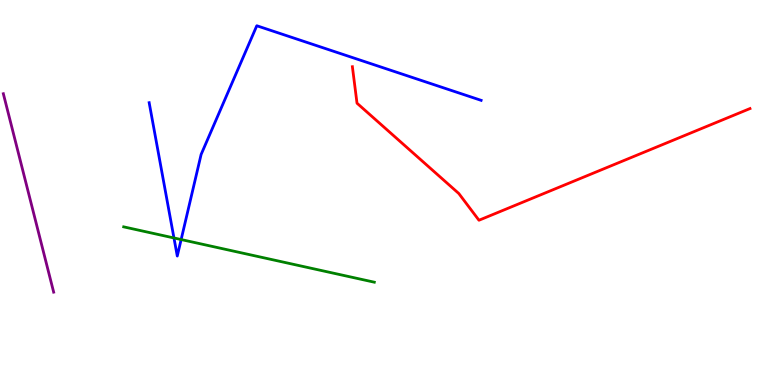[{'lines': ['blue', 'red'], 'intersections': []}, {'lines': ['green', 'red'], 'intersections': []}, {'lines': ['purple', 'red'], 'intersections': []}, {'lines': ['blue', 'green'], 'intersections': [{'x': 2.24, 'y': 3.82}, {'x': 2.34, 'y': 3.78}]}, {'lines': ['blue', 'purple'], 'intersections': []}, {'lines': ['green', 'purple'], 'intersections': []}]